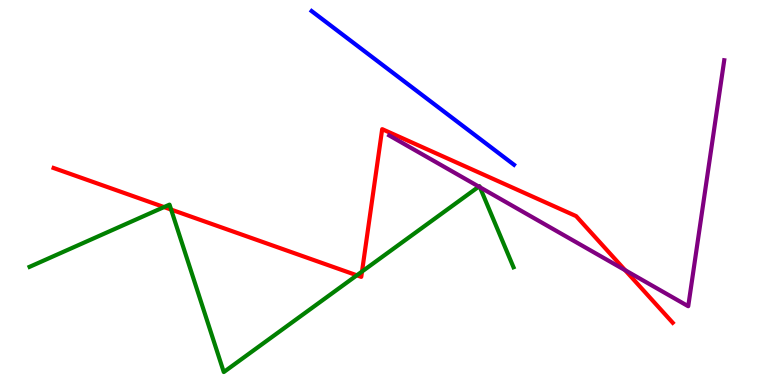[{'lines': ['blue', 'red'], 'intersections': []}, {'lines': ['green', 'red'], 'intersections': [{'x': 2.12, 'y': 4.62}, {'x': 2.21, 'y': 4.56}, {'x': 4.6, 'y': 2.85}, {'x': 4.67, 'y': 2.95}]}, {'lines': ['purple', 'red'], 'intersections': [{'x': 8.07, 'y': 2.98}]}, {'lines': ['blue', 'green'], 'intersections': []}, {'lines': ['blue', 'purple'], 'intersections': []}, {'lines': ['green', 'purple'], 'intersections': [{'x': 6.18, 'y': 5.15}, {'x': 6.19, 'y': 5.14}]}]